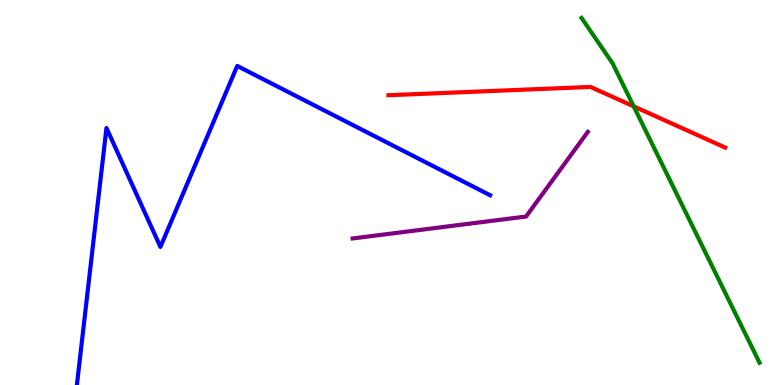[{'lines': ['blue', 'red'], 'intersections': []}, {'lines': ['green', 'red'], 'intersections': [{'x': 8.18, 'y': 7.24}]}, {'lines': ['purple', 'red'], 'intersections': []}, {'lines': ['blue', 'green'], 'intersections': []}, {'lines': ['blue', 'purple'], 'intersections': []}, {'lines': ['green', 'purple'], 'intersections': []}]